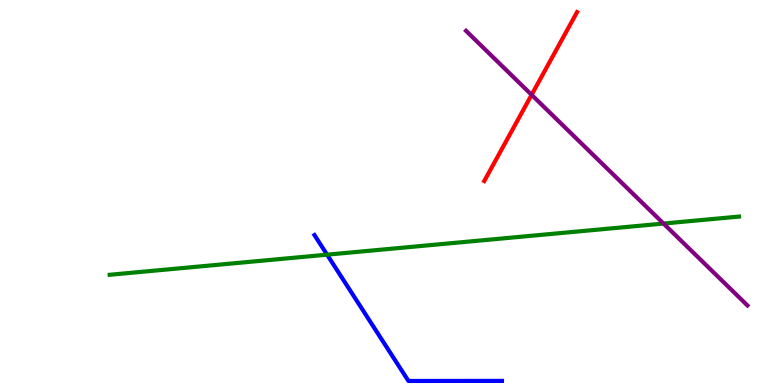[{'lines': ['blue', 'red'], 'intersections': []}, {'lines': ['green', 'red'], 'intersections': []}, {'lines': ['purple', 'red'], 'intersections': [{'x': 6.86, 'y': 7.54}]}, {'lines': ['blue', 'green'], 'intersections': [{'x': 4.22, 'y': 3.39}]}, {'lines': ['blue', 'purple'], 'intersections': []}, {'lines': ['green', 'purple'], 'intersections': [{'x': 8.56, 'y': 4.19}]}]